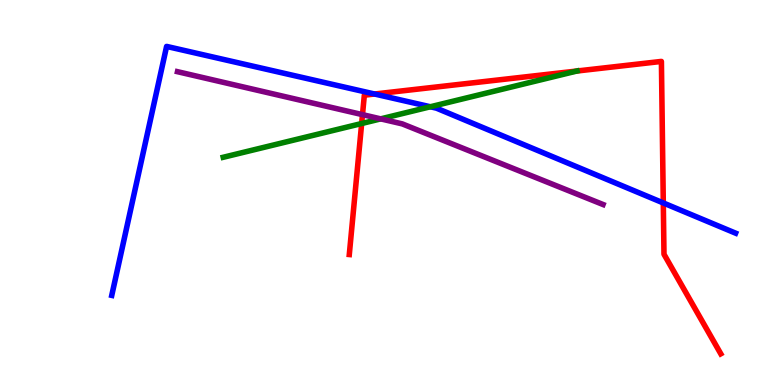[{'lines': ['blue', 'red'], 'intersections': [{'x': 4.83, 'y': 7.56}, {'x': 8.56, 'y': 4.73}]}, {'lines': ['green', 'red'], 'intersections': [{'x': 4.67, 'y': 6.79}, {'x': 7.44, 'y': 8.16}]}, {'lines': ['purple', 'red'], 'intersections': [{'x': 4.68, 'y': 7.02}]}, {'lines': ['blue', 'green'], 'intersections': [{'x': 5.55, 'y': 7.23}]}, {'lines': ['blue', 'purple'], 'intersections': []}, {'lines': ['green', 'purple'], 'intersections': [{'x': 4.91, 'y': 6.91}]}]